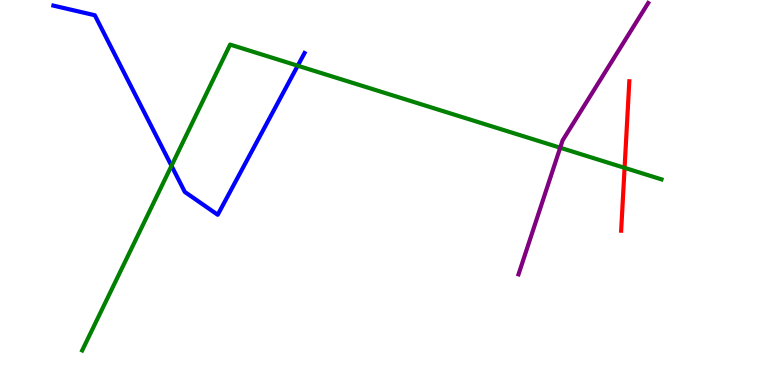[{'lines': ['blue', 'red'], 'intersections': []}, {'lines': ['green', 'red'], 'intersections': [{'x': 8.06, 'y': 5.64}]}, {'lines': ['purple', 'red'], 'intersections': []}, {'lines': ['blue', 'green'], 'intersections': [{'x': 2.21, 'y': 5.69}, {'x': 3.84, 'y': 8.29}]}, {'lines': ['blue', 'purple'], 'intersections': []}, {'lines': ['green', 'purple'], 'intersections': [{'x': 7.23, 'y': 6.16}]}]